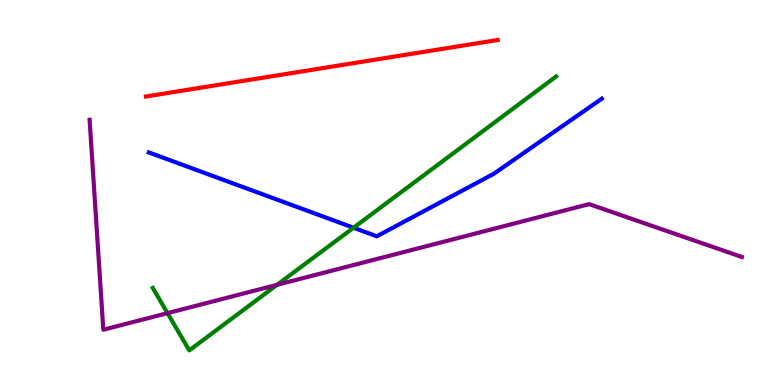[{'lines': ['blue', 'red'], 'intersections': []}, {'lines': ['green', 'red'], 'intersections': []}, {'lines': ['purple', 'red'], 'intersections': []}, {'lines': ['blue', 'green'], 'intersections': [{'x': 4.56, 'y': 4.08}]}, {'lines': ['blue', 'purple'], 'intersections': []}, {'lines': ['green', 'purple'], 'intersections': [{'x': 2.16, 'y': 1.87}, {'x': 3.58, 'y': 2.6}]}]